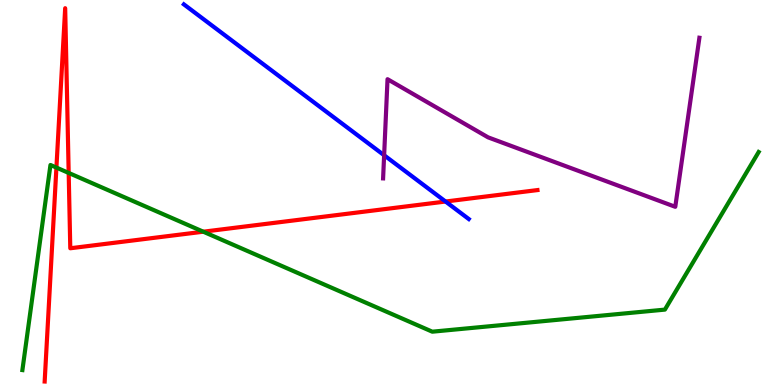[{'lines': ['blue', 'red'], 'intersections': [{'x': 5.75, 'y': 4.77}]}, {'lines': ['green', 'red'], 'intersections': [{'x': 0.728, 'y': 5.65}, {'x': 0.886, 'y': 5.51}, {'x': 2.62, 'y': 3.98}]}, {'lines': ['purple', 'red'], 'intersections': []}, {'lines': ['blue', 'green'], 'intersections': []}, {'lines': ['blue', 'purple'], 'intersections': [{'x': 4.96, 'y': 5.97}]}, {'lines': ['green', 'purple'], 'intersections': []}]